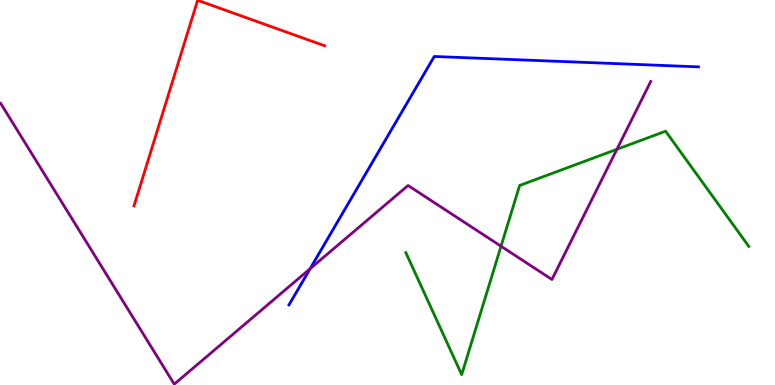[{'lines': ['blue', 'red'], 'intersections': []}, {'lines': ['green', 'red'], 'intersections': []}, {'lines': ['purple', 'red'], 'intersections': []}, {'lines': ['blue', 'green'], 'intersections': []}, {'lines': ['blue', 'purple'], 'intersections': [{'x': 4.0, 'y': 3.02}]}, {'lines': ['green', 'purple'], 'intersections': [{'x': 6.46, 'y': 3.6}, {'x': 7.96, 'y': 6.12}]}]